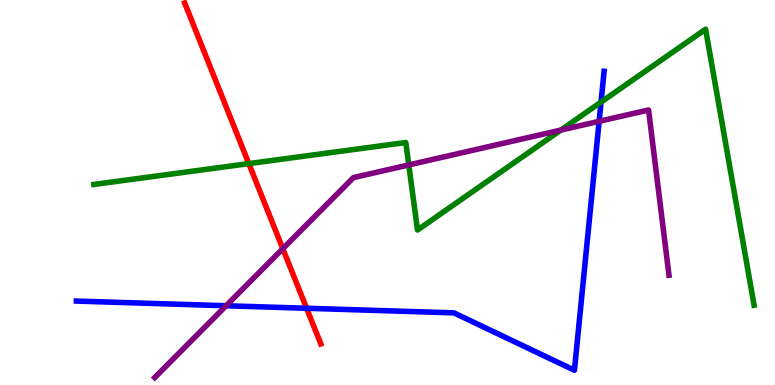[{'lines': ['blue', 'red'], 'intersections': [{'x': 3.96, 'y': 1.99}]}, {'lines': ['green', 'red'], 'intersections': [{'x': 3.21, 'y': 5.75}]}, {'lines': ['purple', 'red'], 'intersections': [{'x': 3.65, 'y': 3.54}]}, {'lines': ['blue', 'green'], 'intersections': [{'x': 7.76, 'y': 7.35}]}, {'lines': ['blue', 'purple'], 'intersections': [{'x': 2.92, 'y': 2.06}, {'x': 7.73, 'y': 6.85}]}, {'lines': ['green', 'purple'], 'intersections': [{'x': 5.27, 'y': 5.72}, {'x': 7.24, 'y': 6.62}]}]